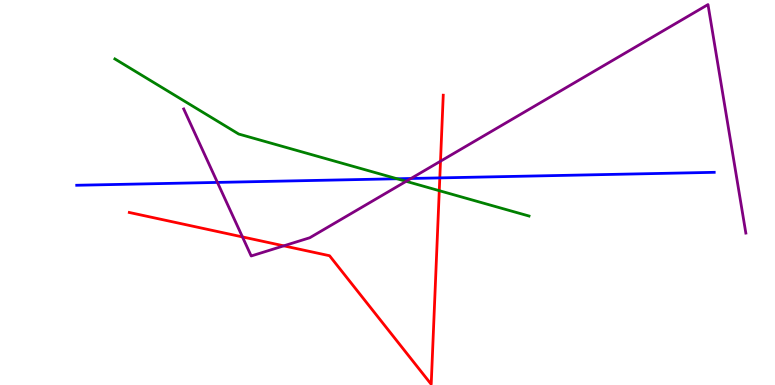[{'lines': ['blue', 'red'], 'intersections': [{'x': 5.67, 'y': 5.38}]}, {'lines': ['green', 'red'], 'intersections': [{'x': 5.67, 'y': 5.05}]}, {'lines': ['purple', 'red'], 'intersections': [{'x': 3.13, 'y': 3.85}, {'x': 3.66, 'y': 3.61}, {'x': 5.68, 'y': 5.81}]}, {'lines': ['blue', 'green'], 'intersections': [{'x': 5.12, 'y': 5.36}]}, {'lines': ['blue', 'purple'], 'intersections': [{'x': 2.81, 'y': 5.26}, {'x': 5.3, 'y': 5.36}]}, {'lines': ['green', 'purple'], 'intersections': [{'x': 5.24, 'y': 5.29}]}]